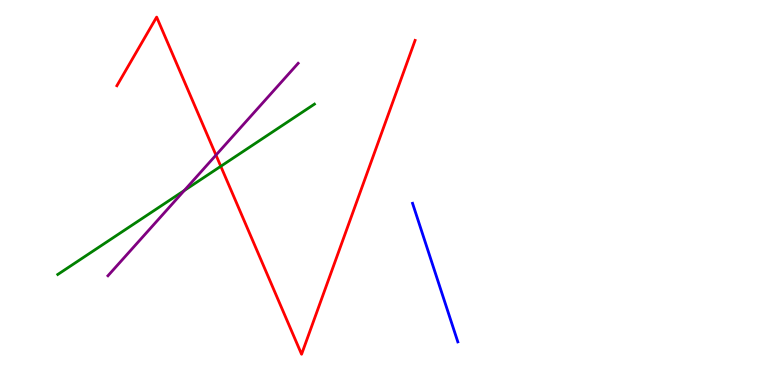[{'lines': ['blue', 'red'], 'intersections': []}, {'lines': ['green', 'red'], 'intersections': [{'x': 2.85, 'y': 5.68}]}, {'lines': ['purple', 'red'], 'intersections': [{'x': 2.79, 'y': 5.97}]}, {'lines': ['blue', 'green'], 'intersections': []}, {'lines': ['blue', 'purple'], 'intersections': []}, {'lines': ['green', 'purple'], 'intersections': [{'x': 2.38, 'y': 5.05}]}]